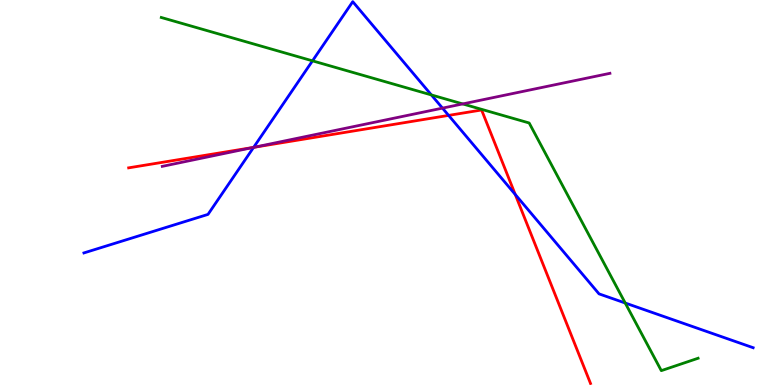[{'lines': ['blue', 'red'], 'intersections': [{'x': 3.27, 'y': 6.17}, {'x': 5.79, 'y': 7.0}, {'x': 6.65, 'y': 4.95}]}, {'lines': ['green', 'red'], 'intersections': []}, {'lines': ['purple', 'red'], 'intersections': [{'x': 3.28, 'y': 6.17}]}, {'lines': ['blue', 'green'], 'intersections': [{'x': 4.03, 'y': 8.42}, {'x': 5.57, 'y': 7.53}, {'x': 8.07, 'y': 2.13}]}, {'lines': ['blue', 'purple'], 'intersections': [{'x': 3.27, 'y': 6.17}, {'x': 5.71, 'y': 7.19}]}, {'lines': ['green', 'purple'], 'intersections': [{'x': 5.97, 'y': 7.3}]}]